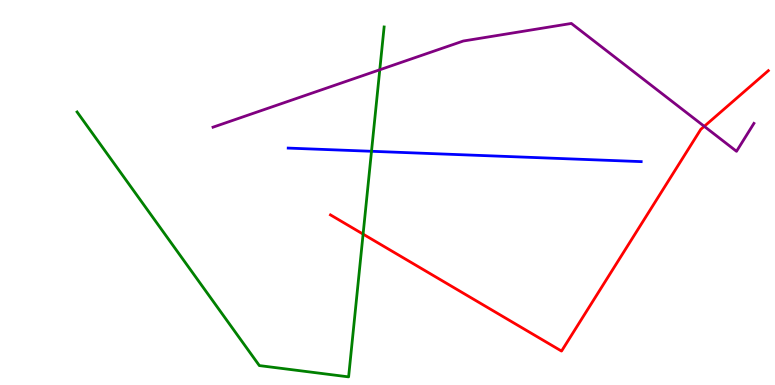[{'lines': ['blue', 'red'], 'intersections': []}, {'lines': ['green', 'red'], 'intersections': [{'x': 4.69, 'y': 3.92}]}, {'lines': ['purple', 'red'], 'intersections': [{'x': 9.09, 'y': 6.72}]}, {'lines': ['blue', 'green'], 'intersections': [{'x': 4.79, 'y': 6.07}]}, {'lines': ['blue', 'purple'], 'intersections': []}, {'lines': ['green', 'purple'], 'intersections': [{'x': 4.9, 'y': 8.19}]}]